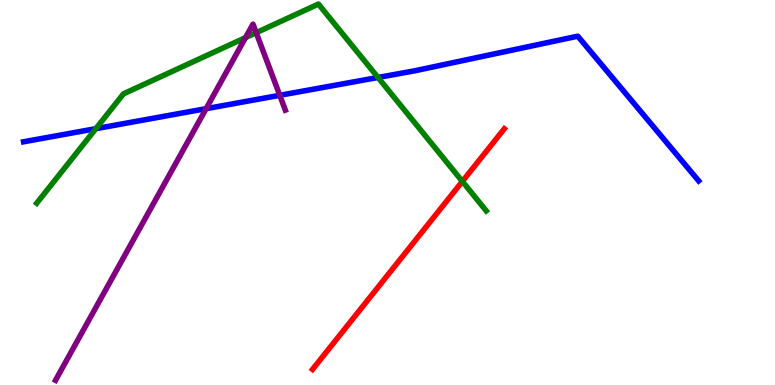[{'lines': ['blue', 'red'], 'intersections': []}, {'lines': ['green', 'red'], 'intersections': [{'x': 5.97, 'y': 5.29}]}, {'lines': ['purple', 'red'], 'intersections': []}, {'lines': ['blue', 'green'], 'intersections': [{'x': 1.24, 'y': 6.66}, {'x': 4.88, 'y': 7.99}]}, {'lines': ['blue', 'purple'], 'intersections': [{'x': 2.66, 'y': 7.18}, {'x': 3.61, 'y': 7.52}]}, {'lines': ['green', 'purple'], 'intersections': [{'x': 3.17, 'y': 9.02}, {'x': 3.31, 'y': 9.15}]}]